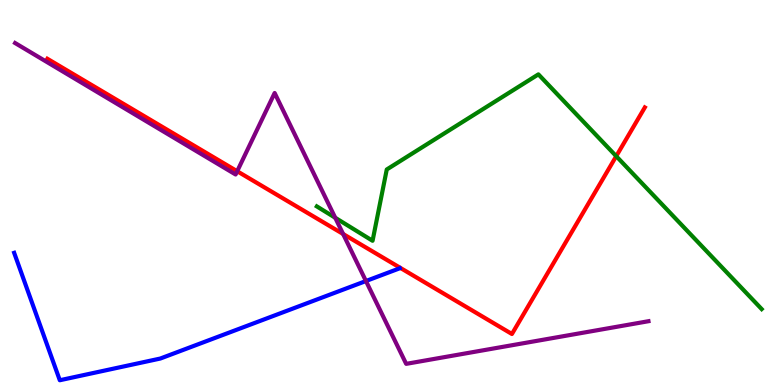[{'lines': ['blue', 'red'], 'intersections': []}, {'lines': ['green', 'red'], 'intersections': [{'x': 7.95, 'y': 5.94}]}, {'lines': ['purple', 'red'], 'intersections': [{'x': 3.06, 'y': 5.55}, {'x': 4.43, 'y': 3.92}]}, {'lines': ['blue', 'green'], 'intersections': []}, {'lines': ['blue', 'purple'], 'intersections': [{'x': 4.72, 'y': 2.7}]}, {'lines': ['green', 'purple'], 'intersections': [{'x': 4.33, 'y': 4.34}]}]